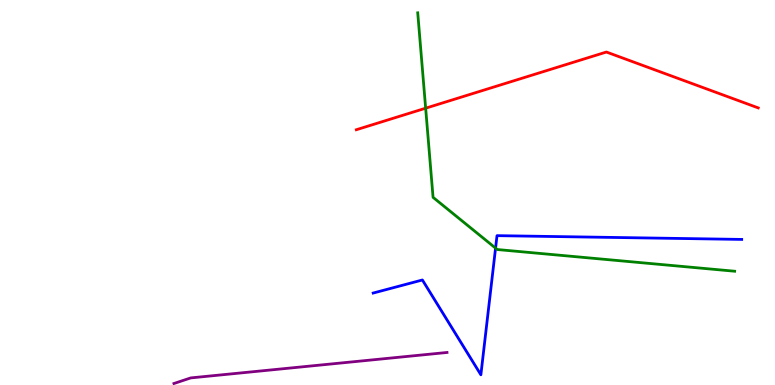[{'lines': ['blue', 'red'], 'intersections': []}, {'lines': ['green', 'red'], 'intersections': [{'x': 5.49, 'y': 7.19}]}, {'lines': ['purple', 'red'], 'intersections': []}, {'lines': ['blue', 'green'], 'intersections': [{'x': 6.39, 'y': 3.56}]}, {'lines': ['blue', 'purple'], 'intersections': []}, {'lines': ['green', 'purple'], 'intersections': []}]